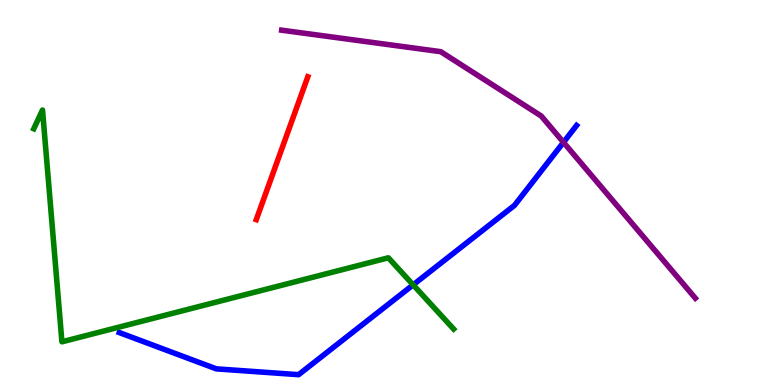[{'lines': ['blue', 'red'], 'intersections': []}, {'lines': ['green', 'red'], 'intersections': []}, {'lines': ['purple', 'red'], 'intersections': []}, {'lines': ['blue', 'green'], 'intersections': [{'x': 5.33, 'y': 2.6}]}, {'lines': ['blue', 'purple'], 'intersections': [{'x': 7.27, 'y': 6.3}]}, {'lines': ['green', 'purple'], 'intersections': []}]